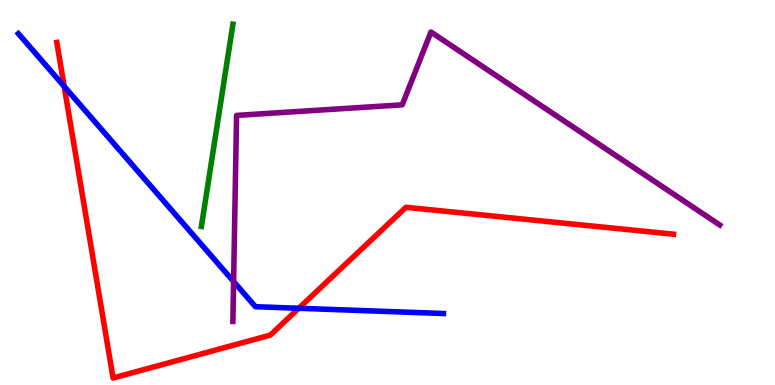[{'lines': ['blue', 'red'], 'intersections': [{'x': 0.828, 'y': 7.76}, {'x': 3.86, 'y': 1.99}]}, {'lines': ['green', 'red'], 'intersections': []}, {'lines': ['purple', 'red'], 'intersections': []}, {'lines': ['blue', 'green'], 'intersections': []}, {'lines': ['blue', 'purple'], 'intersections': [{'x': 3.01, 'y': 2.69}]}, {'lines': ['green', 'purple'], 'intersections': []}]